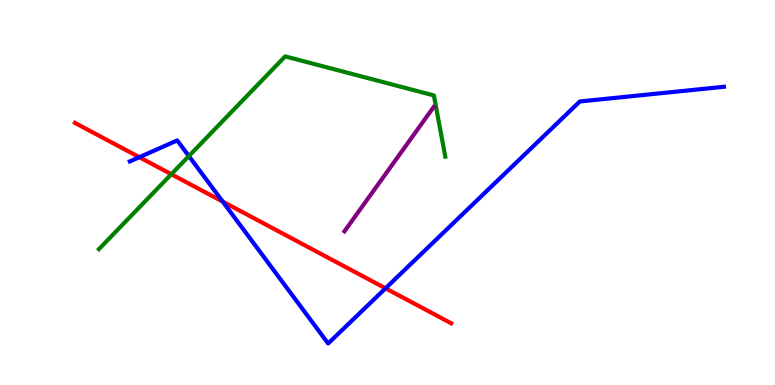[{'lines': ['blue', 'red'], 'intersections': [{'x': 1.8, 'y': 5.92}, {'x': 2.87, 'y': 4.76}, {'x': 4.97, 'y': 2.51}]}, {'lines': ['green', 'red'], 'intersections': [{'x': 2.21, 'y': 5.47}]}, {'lines': ['purple', 'red'], 'intersections': []}, {'lines': ['blue', 'green'], 'intersections': [{'x': 2.44, 'y': 5.95}]}, {'lines': ['blue', 'purple'], 'intersections': []}, {'lines': ['green', 'purple'], 'intersections': []}]